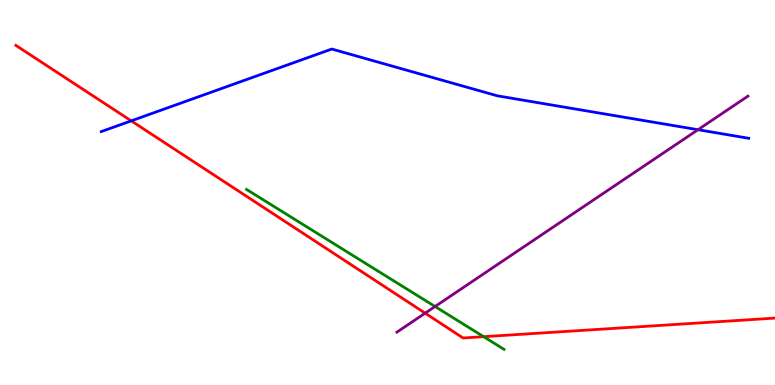[{'lines': ['blue', 'red'], 'intersections': [{'x': 1.69, 'y': 6.86}]}, {'lines': ['green', 'red'], 'intersections': [{'x': 6.24, 'y': 1.25}]}, {'lines': ['purple', 'red'], 'intersections': [{'x': 5.49, 'y': 1.87}]}, {'lines': ['blue', 'green'], 'intersections': []}, {'lines': ['blue', 'purple'], 'intersections': [{'x': 9.01, 'y': 6.63}]}, {'lines': ['green', 'purple'], 'intersections': [{'x': 5.61, 'y': 2.04}]}]